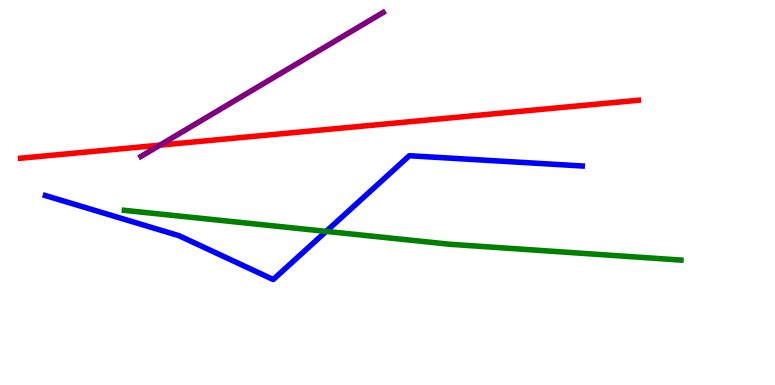[{'lines': ['blue', 'red'], 'intersections': []}, {'lines': ['green', 'red'], 'intersections': []}, {'lines': ['purple', 'red'], 'intersections': [{'x': 2.06, 'y': 6.23}]}, {'lines': ['blue', 'green'], 'intersections': [{'x': 4.21, 'y': 3.99}]}, {'lines': ['blue', 'purple'], 'intersections': []}, {'lines': ['green', 'purple'], 'intersections': []}]